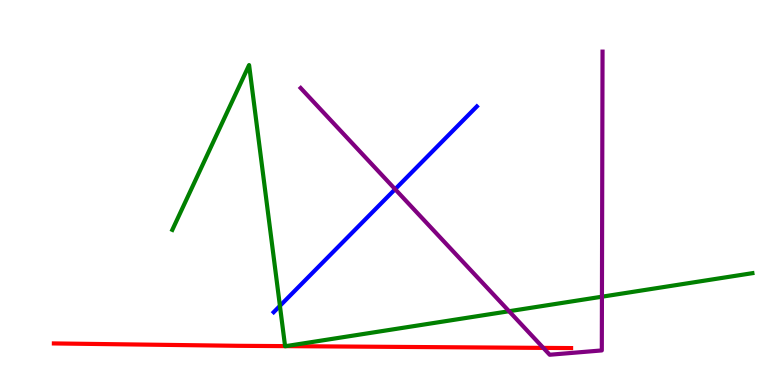[{'lines': ['blue', 'red'], 'intersections': []}, {'lines': ['green', 'red'], 'intersections': [{'x': 3.68, 'y': 1.01}, {'x': 3.69, 'y': 1.01}]}, {'lines': ['purple', 'red'], 'intersections': [{'x': 7.01, 'y': 0.964}]}, {'lines': ['blue', 'green'], 'intersections': [{'x': 3.61, 'y': 2.06}]}, {'lines': ['blue', 'purple'], 'intersections': [{'x': 5.1, 'y': 5.09}]}, {'lines': ['green', 'purple'], 'intersections': [{'x': 6.57, 'y': 1.92}, {'x': 7.77, 'y': 2.29}]}]